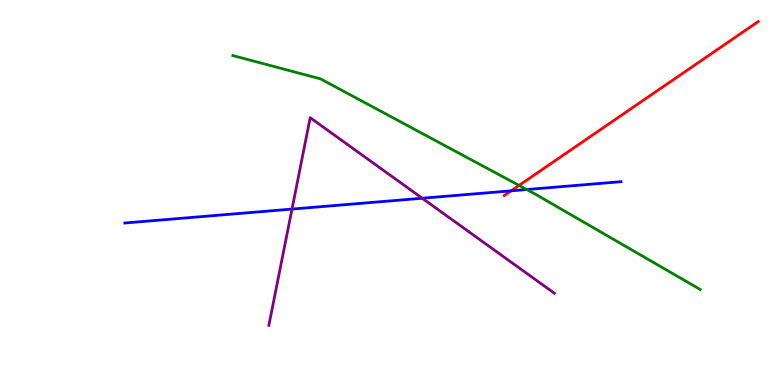[{'lines': ['blue', 'red'], 'intersections': [{'x': 6.6, 'y': 5.04}]}, {'lines': ['green', 'red'], 'intersections': [{'x': 6.7, 'y': 5.18}]}, {'lines': ['purple', 'red'], 'intersections': []}, {'lines': ['blue', 'green'], 'intersections': [{'x': 6.8, 'y': 5.08}]}, {'lines': ['blue', 'purple'], 'intersections': [{'x': 3.77, 'y': 4.57}, {'x': 5.45, 'y': 4.85}]}, {'lines': ['green', 'purple'], 'intersections': []}]